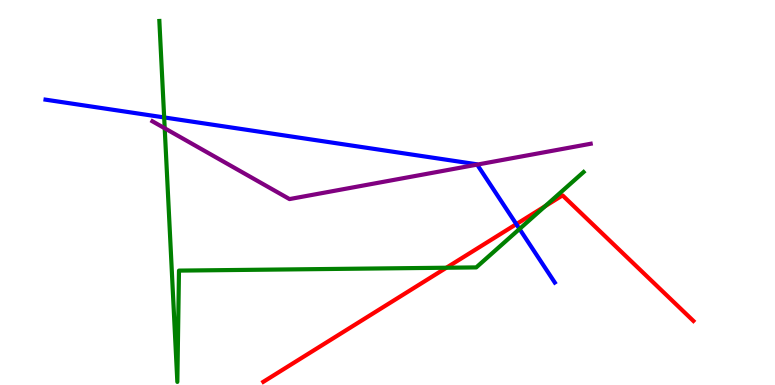[{'lines': ['blue', 'red'], 'intersections': [{'x': 6.66, 'y': 4.18}]}, {'lines': ['green', 'red'], 'intersections': [{'x': 5.76, 'y': 3.05}, {'x': 7.03, 'y': 4.65}]}, {'lines': ['purple', 'red'], 'intersections': []}, {'lines': ['blue', 'green'], 'intersections': [{'x': 2.12, 'y': 6.95}, {'x': 6.7, 'y': 4.05}]}, {'lines': ['blue', 'purple'], 'intersections': [{'x': 6.16, 'y': 5.72}]}, {'lines': ['green', 'purple'], 'intersections': [{'x': 2.13, 'y': 6.67}]}]